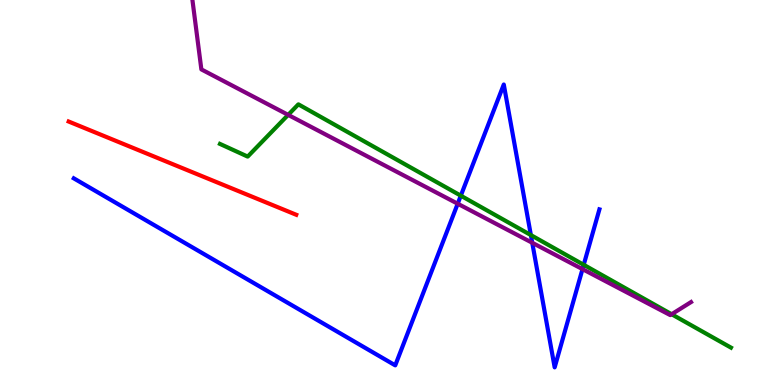[{'lines': ['blue', 'red'], 'intersections': []}, {'lines': ['green', 'red'], 'intersections': []}, {'lines': ['purple', 'red'], 'intersections': []}, {'lines': ['blue', 'green'], 'intersections': [{'x': 5.95, 'y': 4.92}, {'x': 6.85, 'y': 3.89}, {'x': 7.53, 'y': 3.12}]}, {'lines': ['blue', 'purple'], 'intersections': [{'x': 5.91, 'y': 4.71}, {'x': 6.87, 'y': 3.69}, {'x': 7.52, 'y': 3.01}]}, {'lines': ['green', 'purple'], 'intersections': [{'x': 3.72, 'y': 7.02}, {'x': 8.67, 'y': 1.84}]}]